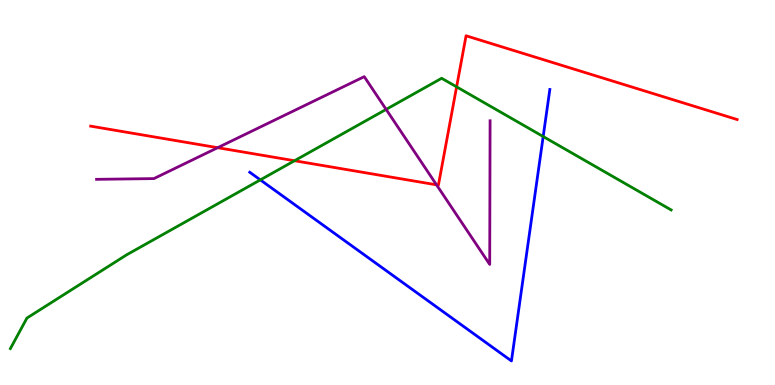[{'lines': ['blue', 'red'], 'intersections': []}, {'lines': ['green', 'red'], 'intersections': [{'x': 3.8, 'y': 5.83}, {'x': 5.89, 'y': 7.74}]}, {'lines': ['purple', 'red'], 'intersections': [{'x': 2.81, 'y': 6.16}, {'x': 5.63, 'y': 5.2}]}, {'lines': ['blue', 'green'], 'intersections': [{'x': 3.36, 'y': 5.33}, {'x': 7.01, 'y': 6.45}]}, {'lines': ['blue', 'purple'], 'intersections': []}, {'lines': ['green', 'purple'], 'intersections': [{'x': 4.98, 'y': 7.16}]}]